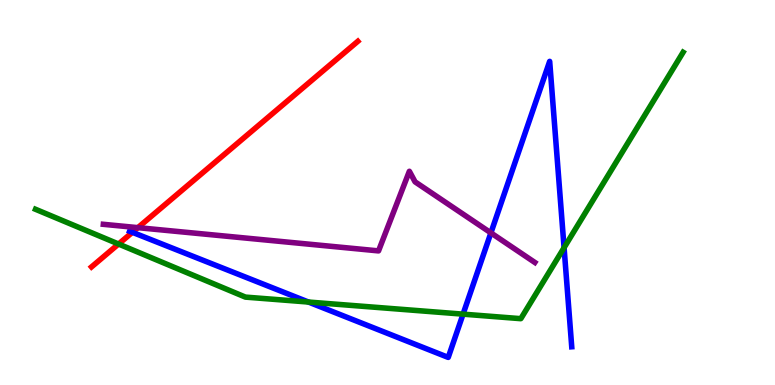[{'lines': ['blue', 'red'], 'intersections': [{'x': 1.71, 'y': 3.97}]}, {'lines': ['green', 'red'], 'intersections': [{'x': 1.53, 'y': 3.66}]}, {'lines': ['purple', 'red'], 'intersections': [{'x': 1.78, 'y': 4.09}]}, {'lines': ['blue', 'green'], 'intersections': [{'x': 3.98, 'y': 2.15}, {'x': 5.97, 'y': 1.84}, {'x': 7.28, 'y': 3.57}]}, {'lines': ['blue', 'purple'], 'intersections': [{'x': 6.33, 'y': 3.95}]}, {'lines': ['green', 'purple'], 'intersections': []}]